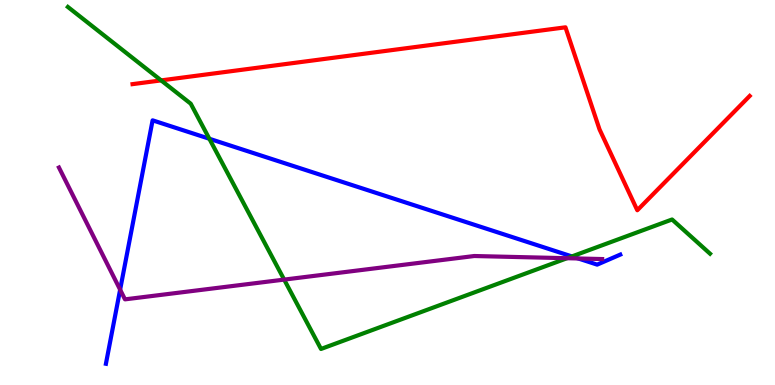[{'lines': ['blue', 'red'], 'intersections': []}, {'lines': ['green', 'red'], 'intersections': [{'x': 2.08, 'y': 7.91}]}, {'lines': ['purple', 'red'], 'intersections': []}, {'lines': ['blue', 'green'], 'intersections': [{'x': 2.7, 'y': 6.4}, {'x': 7.38, 'y': 3.34}]}, {'lines': ['blue', 'purple'], 'intersections': [{'x': 1.55, 'y': 2.48}, {'x': 7.46, 'y': 3.29}]}, {'lines': ['green', 'purple'], 'intersections': [{'x': 3.67, 'y': 2.74}, {'x': 7.32, 'y': 3.29}]}]